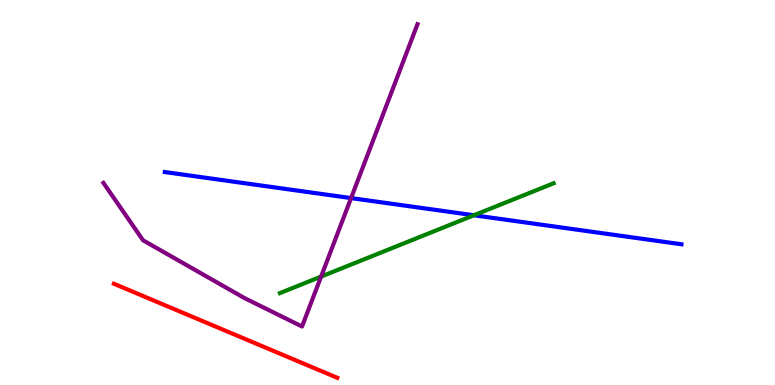[{'lines': ['blue', 'red'], 'intersections': []}, {'lines': ['green', 'red'], 'intersections': []}, {'lines': ['purple', 'red'], 'intersections': []}, {'lines': ['blue', 'green'], 'intersections': [{'x': 6.11, 'y': 4.41}]}, {'lines': ['blue', 'purple'], 'intersections': [{'x': 4.53, 'y': 4.85}]}, {'lines': ['green', 'purple'], 'intersections': [{'x': 4.14, 'y': 2.82}]}]